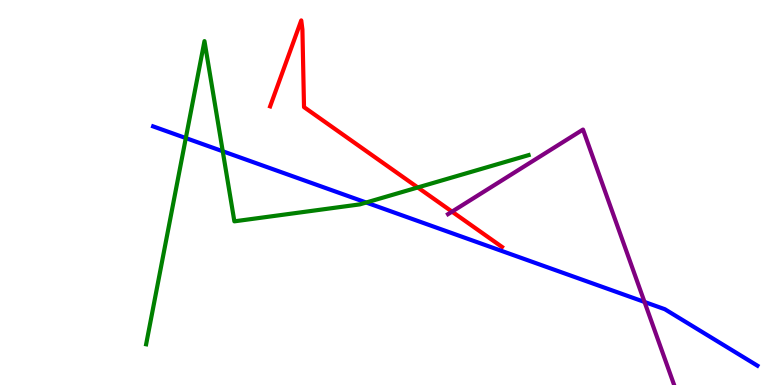[{'lines': ['blue', 'red'], 'intersections': []}, {'lines': ['green', 'red'], 'intersections': [{'x': 5.39, 'y': 5.13}]}, {'lines': ['purple', 'red'], 'intersections': [{'x': 5.83, 'y': 4.5}]}, {'lines': ['blue', 'green'], 'intersections': [{'x': 2.4, 'y': 6.41}, {'x': 2.87, 'y': 6.07}, {'x': 4.72, 'y': 4.74}]}, {'lines': ['blue', 'purple'], 'intersections': [{'x': 8.32, 'y': 2.16}]}, {'lines': ['green', 'purple'], 'intersections': []}]